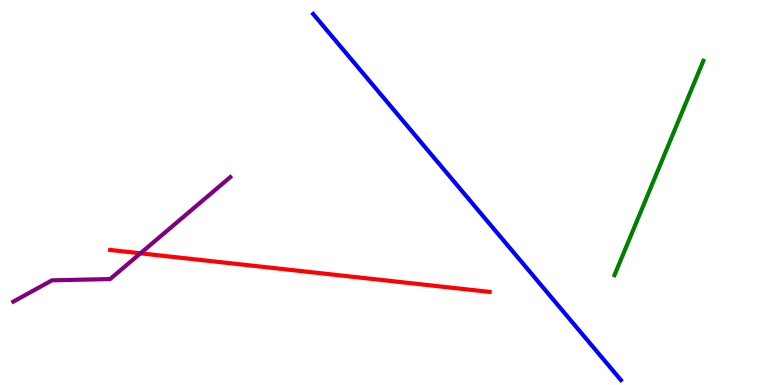[{'lines': ['blue', 'red'], 'intersections': []}, {'lines': ['green', 'red'], 'intersections': []}, {'lines': ['purple', 'red'], 'intersections': [{'x': 1.81, 'y': 3.42}]}, {'lines': ['blue', 'green'], 'intersections': []}, {'lines': ['blue', 'purple'], 'intersections': []}, {'lines': ['green', 'purple'], 'intersections': []}]